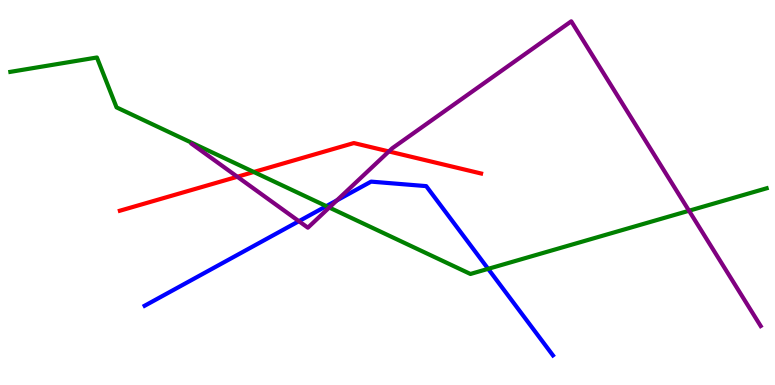[{'lines': ['blue', 'red'], 'intersections': []}, {'lines': ['green', 'red'], 'intersections': [{'x': 3.27, 'y': 5.53}]}, {'lines': ['purple', 'red'], 'intersections': [{'x': 3.06, 'y': 5.41}, {'x': 5.02, 'y': 6.07}]}, {'lines': ['blue', 'green'], 'intersections': [{'x': 4.21, 'y': 4.65}, {'x': 6.3, 'y': 3.02}]}, {'lines': ['blue', 'purple'], 'intersections': [{'x': 3.86, 'y': 4.25}, {'x': 4.35, 'y': 4.8}]}, {'lines': ['green', 'purple'], 'intersections': [{'x': 4.25, 'y': 4.61}, {'x': 8.89, 'y': 4.53}]}]